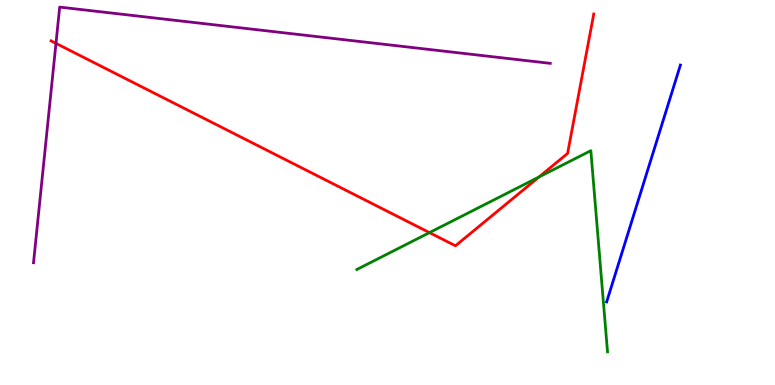[{'lines': ['blue', 'red'], 'intersections': []}, {'lines': ['green', 'red'], 'intersections': [{'x': 5.54, 'y': 3.96}, {'x': 6.95, 'y': 5.4}]}, {'lines': ['purple', 'red'], 'intersections': [{'x': 0.722, 'y': 8.87}]}, {'lines': ['blue', 'green'], 'intersections': []}, {'lines': ['blue', 'purple'], 'intersections': []}, {'lines': ['green', 'purple'], 'intersections': []}]